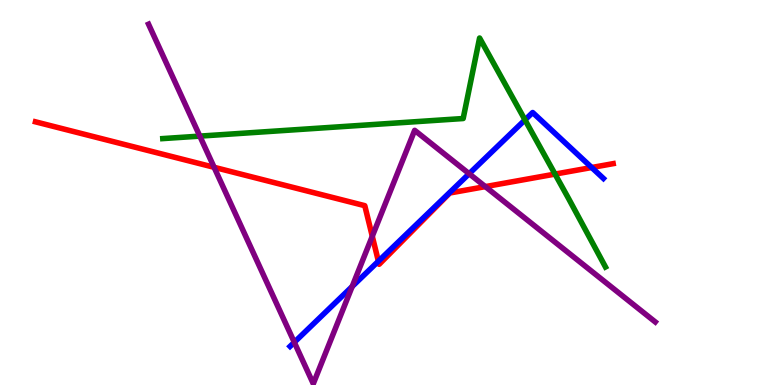[{'lines': ['blue', 'red'], 'intersections': [{'x': 4.88, 'y': 3.21}, {'x': 7.63, 'y': 5.65}]}, {'lines': ['green', 'red'], 'intersections': [{'x': 7.16, 'y': 5.48}]}, {'lines': ['purple', 'red'], 'intersections': [{'x': 2.76, 'y': 5.65}, {'x': 4.8, 'y': 3.86}, {'x': 6.26, 'y': 5.15}]}, {'lines': ['blue', 'green'], 'intersections': [{'x': 6.77, 'y': 6.89}]}, {'lines': ['blue', 'purple'], 'intersections': [{'x': 3.8, 'y': 1.11}, {'x': 4.54, 'y': 2.56}, {'x': 6.05, 'y': 5.49}]}, {'lines': ['green', 'purple'], 'intersections': [{'x': 2.58, 'y': 6.46}]}]